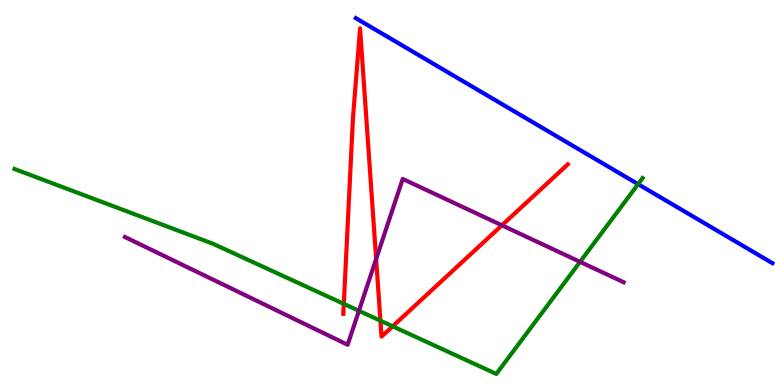[{'lines': ['blue', 'red'], 'intersections': []}, {'lines': ['green', 'red'], 'intersections': [{'x': 4.44, 'y': 2.11}, {'x': 4.91, 'y': 1.67}, {'x': 5.07, 'y': 1.52}]}, {'lines': ['purple', 'red'], 'intersections': [{'x': 4.85, 'y': 3.27}, {'x': 6.48, 'y': 4.15}]}, {'lines': ['blue', 'green'], 'intersections': [{'x': 8.23, 'y': 5.22}]}, {'lines': ['blue', 'purple'], 'intersections': []}, {'lines': ['green', 'purple'], 'intersections': [{'x': 4.63, 'y': 1.93}, {'x': 7.48, 'y': 3.2}]}]